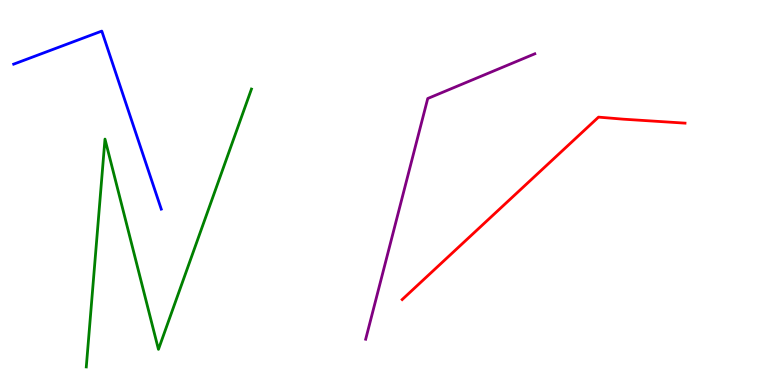[{'lines': ['blue', 'red'], 'intersections': []}, {'lines': ['green', 'red'], 'intersections': []}, {'lines': ['purple', 'red'], 'intersections': []}, {'lines': ['blue', 'green'], 'intersections': []}, {'lines': ['blue', 'purple'], 'intersections': []}, {'lines': ['green', 'purple'], 'intersections': []}]